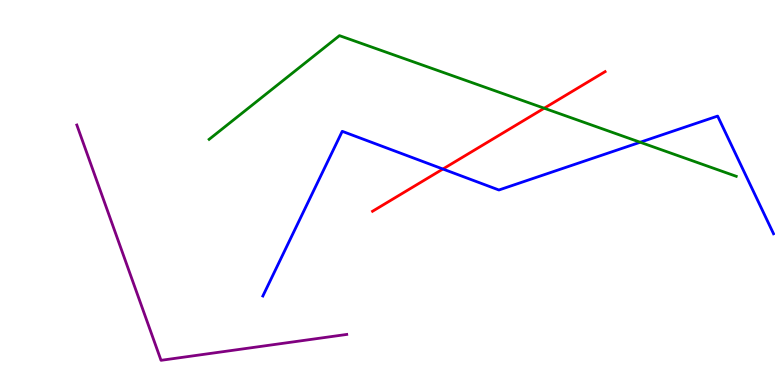[{'lines': ['blue', 'red'], 'intersections': [{'x': 5.71, 'y': 5.61}]}, {'lines': ['green', 'red'], 'intersections': [{'x': 7.02, 'y': 7.19}]}, {'lines': ['purple', 'red'], 'intersections': []}, {'lines': ['blue', 'green'], 'intersections': [{'x': 8.26, 'y': 6.31}]}, {'lines': ['blue', 'purple'], 'intersections': []}, {'lines': ['green', 'purple'], 'intersections': []}]